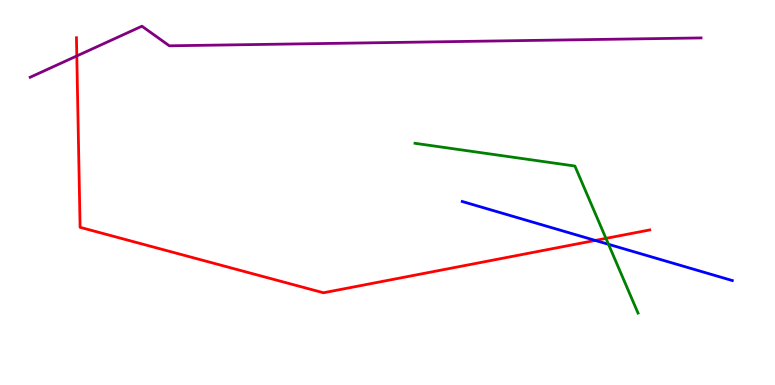[{'lines': ['blue', 'red'], 'intersections': [{'x': 7.68, 'y': 3.76}]}, {'lines': ['green', 'red'], 'intersections': [{'x': 7.82, 'y': 3.81}]}, {'lines': ['purple', 'red'], 'intersections': [{'x': 0.991, 'y': 8.55}]}, {'lines': ['blue', 'green'], 'intersections': [{'x': 7.85, 'y': 3.65}]}, {'lines': ['blue', 'purple'], 'intersections': []}, {'lines': ['green', 'purple'], 'intersections': []}]